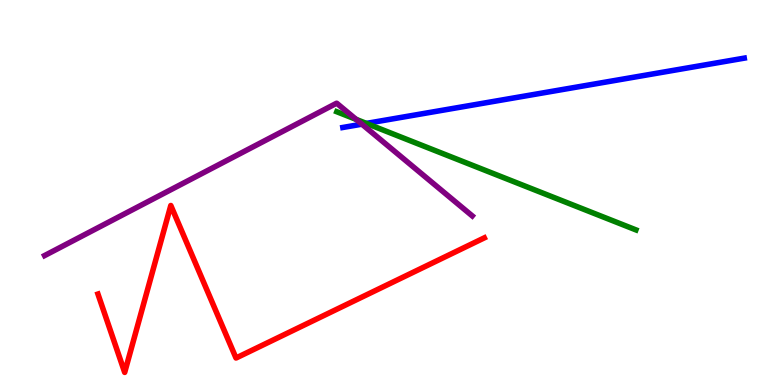[{'lines': ['blue', 'red'], 'intersections': []}, {'lines': ['green', 'red'], 'intersections': []}, {'lines': ['purple', 'red'], 'intersections': []}, {'lines': ['blue', 'green'], 'intersections': [{'x': 4.73, 'y': 6.79}]}, {'lines': ['blue', 'purple'], 'intersections': [{'x': 4.67, 'y': 6.77}]}, {'lines': ['green', 'purple'], 'intersections': [{'x': 4.6, 'y': 6.9}]}]